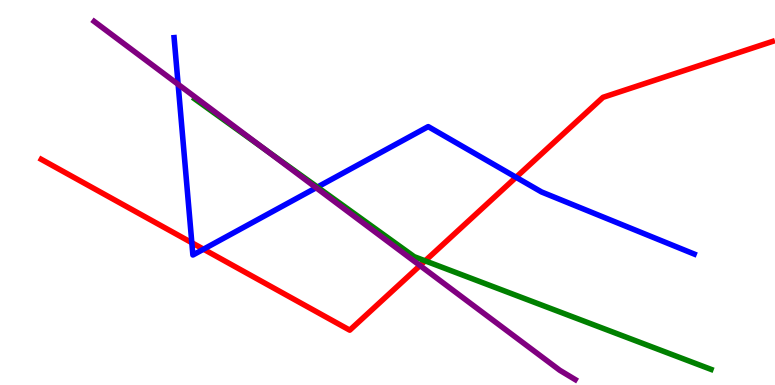[{'lines': ['blue', 'red'], 'intersections': [{'x': 2.48, 'y': 3.7}, {'x': 2.63, 'y': 3.53}, {'x': 6.66, 'y': 5.4}]}, {'lines': ['green', 'red'], 'intersections': [{'x': 5.49, 'y': 3.22}]}, {'lines': ['purple', 'red'], 'intersections': [{'x': 5.42, 'y': 3.1}]}, {'lines': ['blue', 'green'], 'intersections': [{'x': 4.1, 'y': 5.14}]}, {'lines': ['blue', 'purple'], 'intersections': [{'x': 2.3, 'y': 7.81}, {'x': 4.08, 'y': 5.12}]}, {'lines': ['green', 'purple'], 'intersections': [{'x': 3.42, 'y': 6.12}]}]